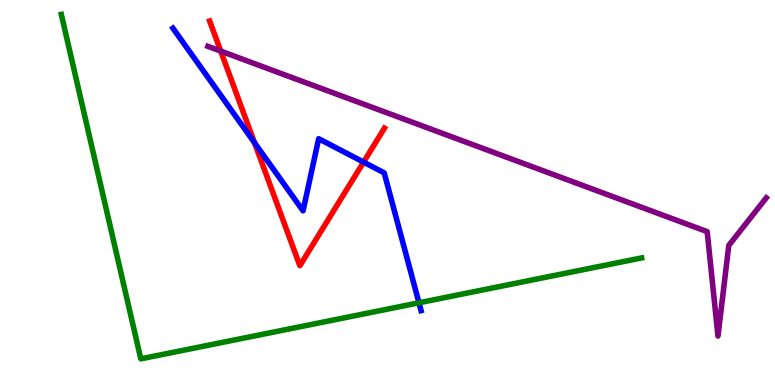[{'lines': ['blue', 'red'], 'intersections': [{'x': 3.28, 'y': 6.29}, {'x': 4.69, 'y': 5.79}]}, {'lines': ['green', 'red'], 'intersections': []}, {'lines': ['purple', 'red'], 'intersections': [{'x': 2.85, 'y': 8.67}]}, {'lines': ['blue', 'green'], 'intersections': [{'x': 5.41, 'y': 2.14}]}, {'lines': ['blue', 'purple'], 'intersections': []}, {'lines': ['green', 'purple'], 'intersections': []}]